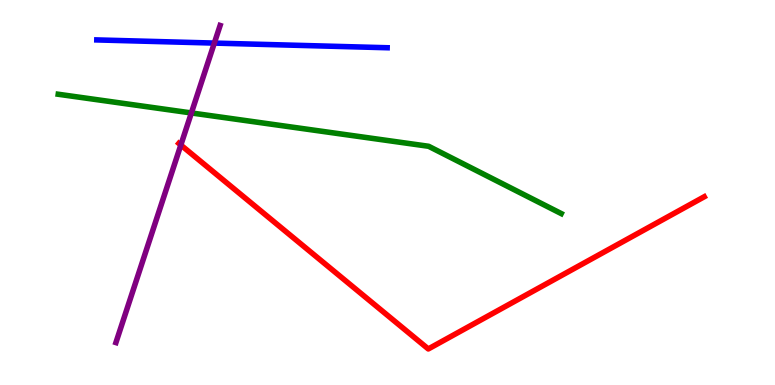[{'lines': ['blue', 'red'], 'intersections': []}, {'lines': ['green', 'red'], 'intersections': []}, {'lines': ['purple', 'red'], 'intersections': [{'x': 2.33, 'y': 6.23}]}, {'lines': ['blue', 'green'], 'intersections': []}, {'lines': ['blue', 'purple'], 'intersections': [{'x': 2.77, 'y': 8.88}]}, {'lines': ['green', 'purple'], 'intersections': [{'x': 2.47, 'y': 7.07}]}]